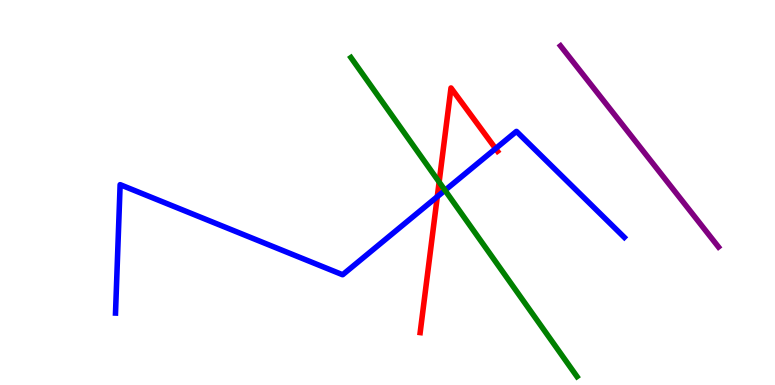[{'lines': ['blue', 'red'], 'intersections': [{'x': 5.64, 'y': 4.89}, {'x': 6.39, 'y': 6.14}]}, {'lines': ['green', 'red'], 'intersections': [{'x': 5.67, 'y': 5.27}]}, {'lines': ['purple', 'red'], 'intersections': []}, {'lines': ['blue', 'green'], 'intersections': [{'x': 5.74, 'y': 5.06}]}, {'lines': ['blue', 'purple'], 'intersections': []}, {'lines': ['green', 'purple'], 'intersections': []}]